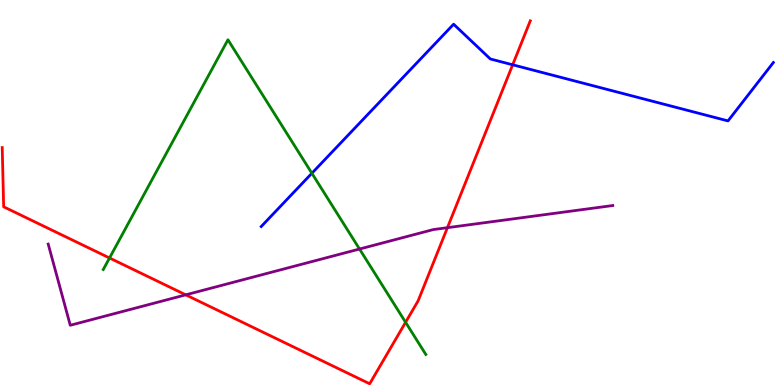[{'lines': ['blue', 'red'], 'intersections': [{'x': 6.62, 'y': 8.32}]}, {'lines': ['green', 'red'], 'intersections': [{'x': 1.41, 'y': 3.3}, {'x': 5.23, 'y': 1.63}]}, {'lines': ['purple', 'red'], 'intersections': [{'x': 2.4, 'y': 2.34}, {'x': 5.77, 'y': 4.09}]}, {'lines': ['blue', 'green'], 'intersections': [{'x': 4.02, 'y': 5.5}]}, {'lines': ['blue', 'purple'], 'intersections': []}, {'lines': ['green', 'purple'], 'intersections': [{'x': 4.64, 'y': 3.53}]}]